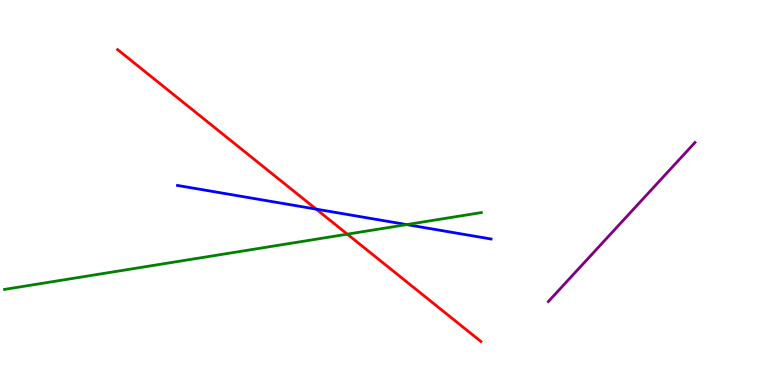[{'lines': ['blue', 'red'], 'intersections': [{'x': 4.08, 'y': 4.57}]}, {'lines': ['green', 'red'], 'intersections': [{'x': 4.48, 'y': 3.92}]}, {'lines': ['purple', 'red'], 'intersections': []}, {'lines': ['blue', 'green'], 'intersections': [{'x': 5.25, 'y': 4.17}]}, {'lines': ['blue', 'purple'], 'intersections': []}, {'lines': ['green', 'purple'], 'intersections': []}]